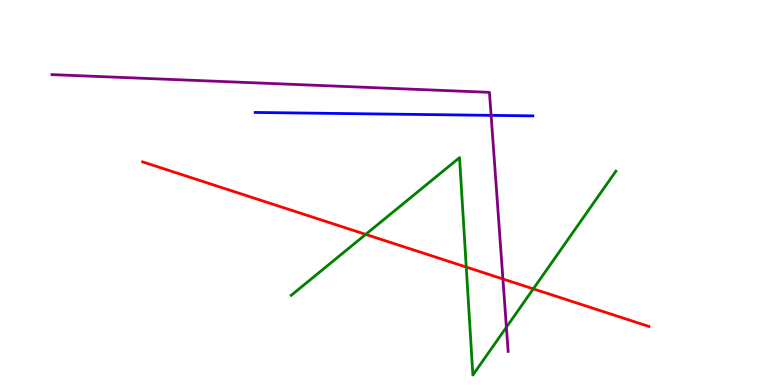[{'lines': ['blue', 'red'], 'intersections': []}, {'lines': ['green', 'red'], 'intersections': [{'x': 4.72, 'y': 3.91}, {'x': 6.02, 'y': 3.06}, {'x': 6.88, 'y': 2.5}]}, {'lines': ['purple', 'red'], 'intersections': [{'x': 6.49, 'y': 2.75}]}, {'lines': ['blue', 'green'], 'intersections': []}, {'lines': ['blue', 'purple'], 'intersections': [{'x': 6.34, 'y': 7.0}]}, {'lines': ['green', 'purple'], 'intersections': [{'x': 6.53, 'y': 1.5}]}]